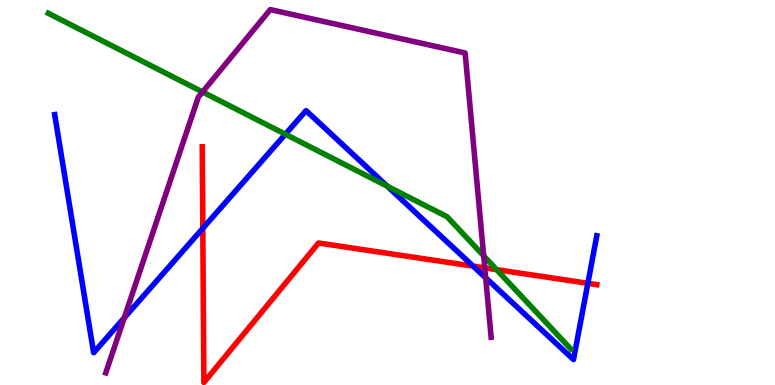[{'lines': ['blue', 'red'], 'intersections': [{'x': 2.62, 'y': 4.07}, {'x': 6.1, 'y': 3.09}, {'x': 7.59, 'y': 2.64}]}, {'lines': ['green', 'red'], 'intersections': [{'x': 6.41, 'y': 3.0}]}, {'lines': ['purple', 'red'], 'intersections': [{'x': 6.26, 'y': 3.04}]}, {'lines': ['blue', 'green'], 'intersections': [{'x': 3.68, 'y': 6.51}, {'x': 5.0, 'y': 5.16}]}, {'lines': ['blue', 'purple'], 'intersections': [{'x': 1.6, 'y': 1.74}, {'x': 6.27, 'y': 2.78}]}, {'lines': ['green', 'purple'], 'intersections': [{'x': 2.61, 'y': 7.61}, {'x': 6.24, 'y': 3.36}]}]